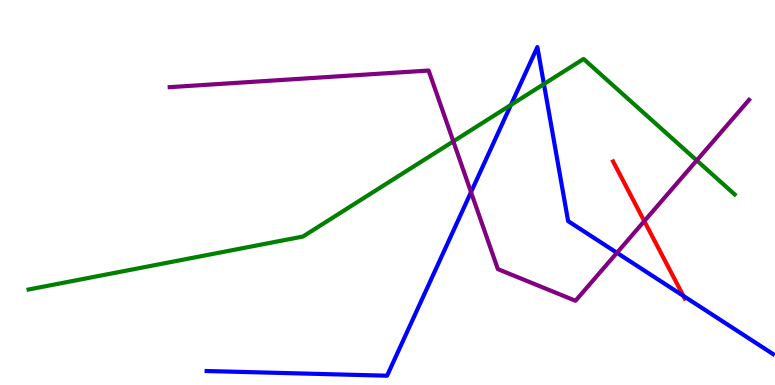[{'lines': ['blue', 'red'], 'intersections': [{'x': 8.82, 'y': 2.31}]}, {'lines': ['green', 'red'], 'intersections': []}, {'lines': ['purple', 'red'], 'intersections': [{'x': 8.31, 'y': 4.26}]}, {'lines': ['blue', 'green'], 'intersections': [{'x': 6.59, 'y': 7.27}, {'x': 7.02, 'y': 7.82}]}, {'lines': ['blue', 'purple'], 'intersections': [{'x': 6.08, 'y': 5.01}, {'x': 7.96, 'y': 3.43}]}, {'lines': ['green', 'purple'], 'intersections': [{'x': 5.85, 'y': 6.33}, {'x': 8.99, 'y': 5.83}]}]